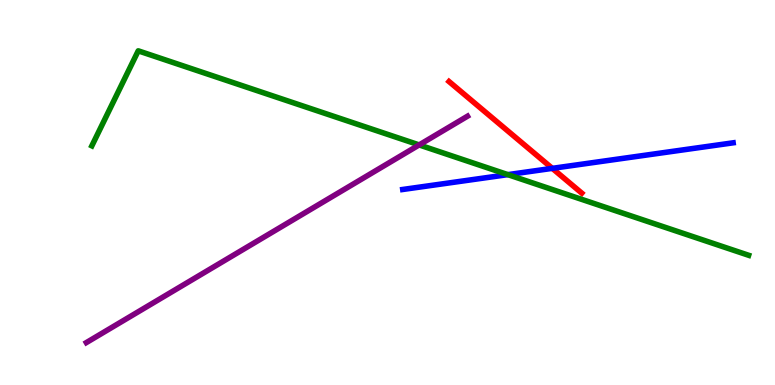[{'lines': ['blue', 'red'], 'intersections': [{'x': 7.13, 'y': 5.63}]}, {'lines': ['green', 'red'], 'intersections': []}, {'lines': ['purple', 'red'], 'intersections': []}, {'lines': ['blue', 'green'], 'intersections': [{'x': 6.55, 'y': 5.46}]}, {'lines': ['blue', 'purple'], 'intersections': []}, {'lines': ['green', 'purple'], 'intersections': [{'x': 5.41, 'y': 6.24}]}]